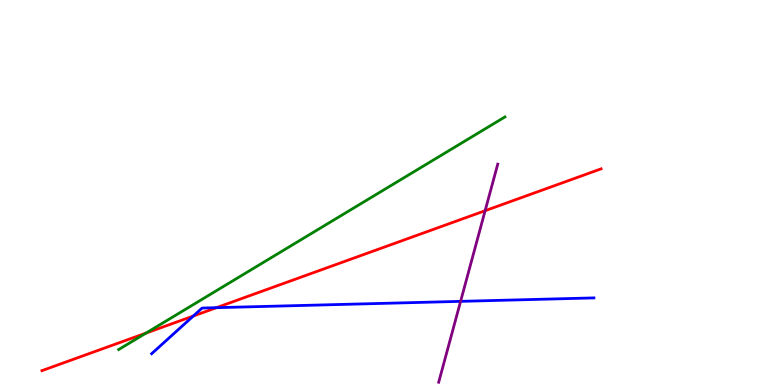[{'lines': ['blue', 'red'], 'intersections': [{'x': 2.49, 'y': 1.79}, {'x': 2.79, 'y': 2.01}]}, {'lines': ['green', 'red'], 'intersections': [{'x': 1.88, 'y': 1.35}]}, {'lines': ['purple', 'red'], 'intersections': [{'x': 6.26, 'y': 4.53}]}, {'lines': ['blue', 'green'], 'intersections': []}, {'lines': ['blue', 'purple'], 'intersections': [{'x': 5.94, 'y': 2.17}]}, {'lines': ['green', 'purple'], 'intersections': []}]